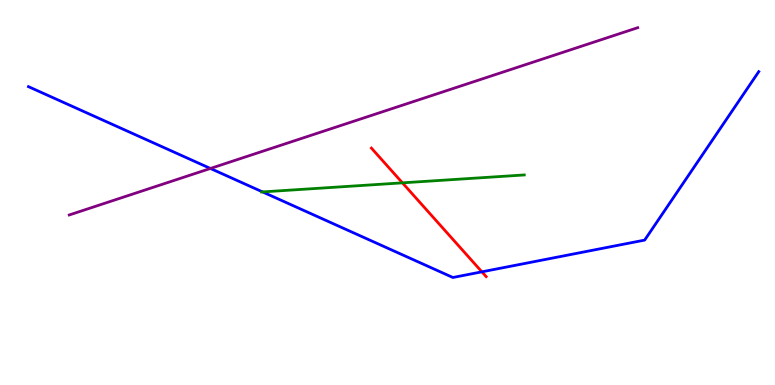[{'lines': ['blue', 'red'], 'intersections': [{'x': 6.22, 'y': 2.94}]}, {'lines': ['green', 'red'], 'intersections': [{'x': 5.19, 'y': 5.25}]}, {'lines': ['purple', 'red'], 'intersections': []}, {'lines': ['blue', 'green'], 'intersections': [{'x': 3.39, 'y': 5.02}]}, {'lines': ['blue', 'purple'], 'intersections': [{'x': 2.71, 'y': 5.62}]}, {'lines': ['green', 'purple'], 'intersections': []}]